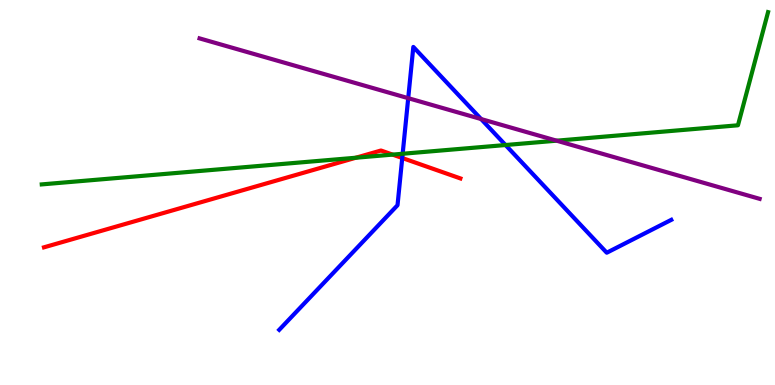[{'lines': ['blue', 'red'], 'intersections': [{'x': 5.19, 'y': 5.9}]}, {'lines': ['green', 'red'], 'intersections': [{'x': 4.59, 'y': 5.9}, {'x': 5.07, 'y': 5.98}]}, {'lines': ['purple', 'red'], 'intersections': []}, {'lines': ['blue', 'green'], 'intersections': [{'x': 5.2, 'y': 6.01}, {'x': 6.52, 'y': 6.23}]}, {'lines': ['blue', 'purple'], 'intersections': [{'x': 5.27, 'y': 7.45}, {'x': 6.21, 'y': 6.91}]}, {'lines': ['green', 'purple'], 'intersections': [{'x': 7.18, 'y': 6.35}]}]